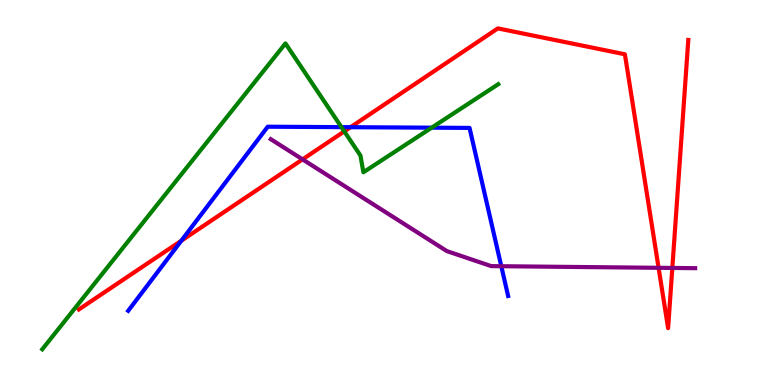[{'lines': ['blue', 'red'], 'intersections': [{'x': 2.34, 'y': 3.75}, {'x': 4.52, 'y': 6.7}]}, {'lines': ['green', 'red'], 'intersections': [{'x': 4.44, 'y': 6.59}]}, {'lines': ['purple', 'red'], 'intersections': [{'x': 3.9, 'y': 5.86}, {'x': 8.5, 'y': 3.04}, {'x': 8.68, 'y': 3.04}]}, {'lines': ['blue', 'green'], 'intersections': [{'x': 4.41, 'y': 6.7}, {'x': 5.57, 'y': 6.68}]}, {'lines': ['blue', 'purple'], 'intersections': [{'x': 6.47, 'y': 3.09}]}, {'lines': ['green', 'purple'], 'intersections': []}]